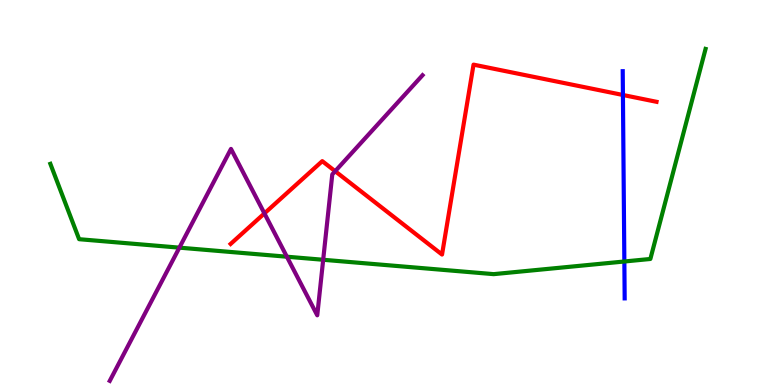[{'lines': ['blue', 'red'], 'intersections': [{'x': 8.04, 'y': 7.53}]}, {'lines': ['green', 'red'], 'intersections': []}, {'lines': ['purple', 'red'], 'intersections': [{'x': 3.41, 'y': 4.46}, {'x': 4.32, 'y': 5.55}]}, {'lines': ['blue', 'green'], 'intersections': [{'x': 8.06, 'y': 3.21}]}, {'lines': ['blue', 'purple'], 'intersections': []}, {'lines': ['green', 'purple'], 'intersections': [{'x': 2.31, 'y': 3.57}, {'x': 3.7, 'y': 3.33}, {'x': 4.17, 'y': 3.25}]}]